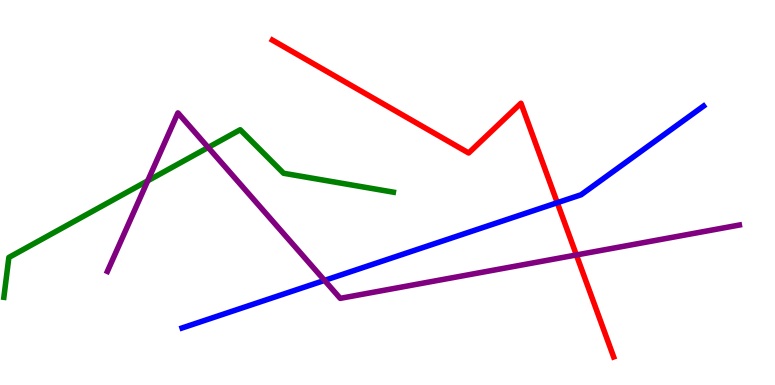[{'lines': ['blue', 'red'], 'intersections': [{'x': 7.19, 'y': 4.73}]}, {'lines': ['green', 'red'], 'intersections': []}, {'lines': ['purple', 'red'], 'intersections': [{'x': 7.44, 'y': 3.38}]}, {'lines': ['blue', 'green'], 'intersections': []}, {'lines': ['blue', 'purple'], 'intersections': [{'x': 4.19, 'y': 2.72}]}, {'lines': ['green', 'purple'], 'intersections': [{'x': 1.91, 'y': 5.3}, {'x': 2.69, 'y': 6.17}]}]